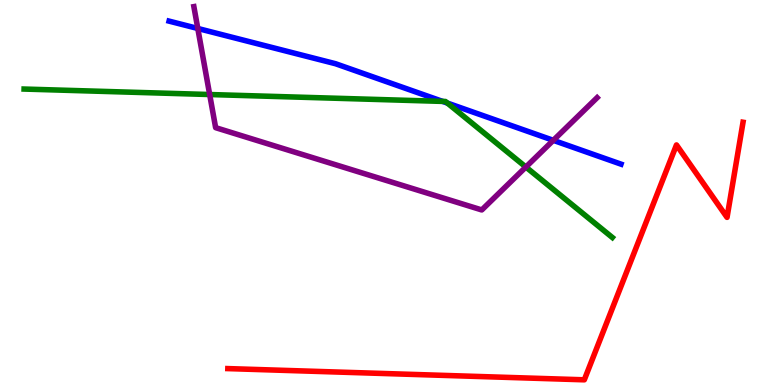[{'lines': ['blue', 'red'], 'intersections': []}, {'lines': ['green', 'red'], 'intersections': []}, {'lines': ['purple', 'red'], 'intersections': []}, {'lines': ['blue', 'green'], 'intersections': [{'x': 5.71, 'y': 7.37}, {'x': 5.77, 'y': 7.32}]}, {'lines': ['blue', 'purple'], 'intersections': [{'x': 2.55, 'y': 9.26}, {'x': 7.14, 'y': 6.36}]}, {'lines': ['green', 'purple'], 'intersections': [{'x': 2.71, 'y': 7.54}, {'x': 6.79, 'y': 5.66}]}]